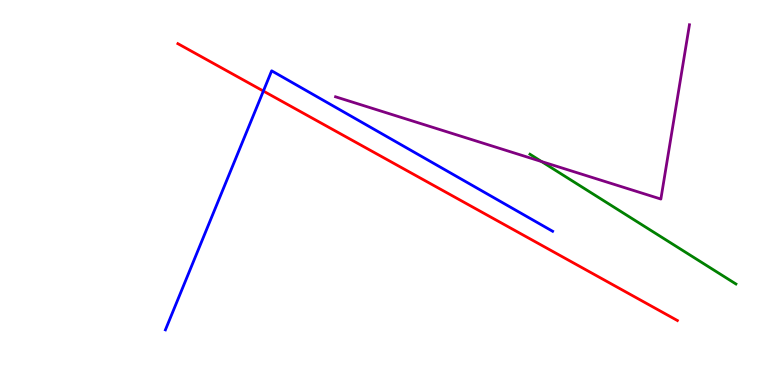[{'lines': ['blue', 'red'], 'intersections': [{'x': 3.4, 'y': 7.63}]}, {'lines': ['green', 'red'], 'intersections': []}, {'lines': ['purple', 'red'], 'intersections': []}, {'lines': ['blue', 'green'], 'intersections': []}, {'lines': ['blue', 'purple'], 'intersections': []}, {'lines': ['green', 'purple'], 'intersections': [{'x': 6.99, 'y': 5.8}]}]